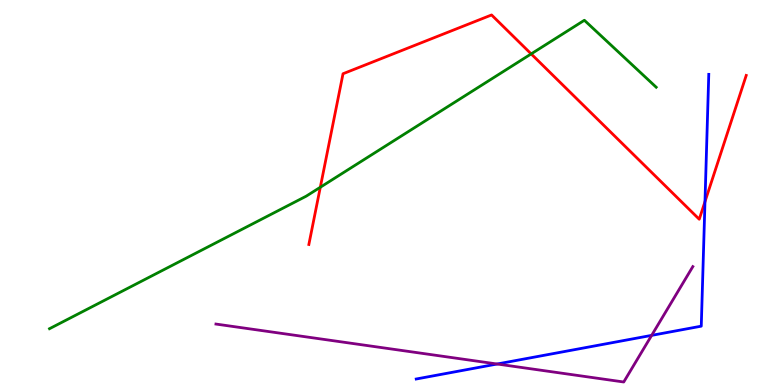[{'lines': ['blue', 'red'], 'intersections': [{'x': 9.1, 'y': 4.76}]}, {'lines': ['green', 'red'], 'intersections': [{'x': 4.13, 'y': 5.14}, {'x': 6.85, 'y': 8.6}]}, {'lines': ['purple', 'red'], 'intersections': []}, {'lines': ['blue', 'green'], 'intersections': []}, {'lines': ['blue', 'purple'], 'intersections': [{'x': 6.41, 'y': 0.545}, {'x': 8.41, 'y': 1.29}]}, {'lines': ['green', 'purple'], 'intersections': []}]